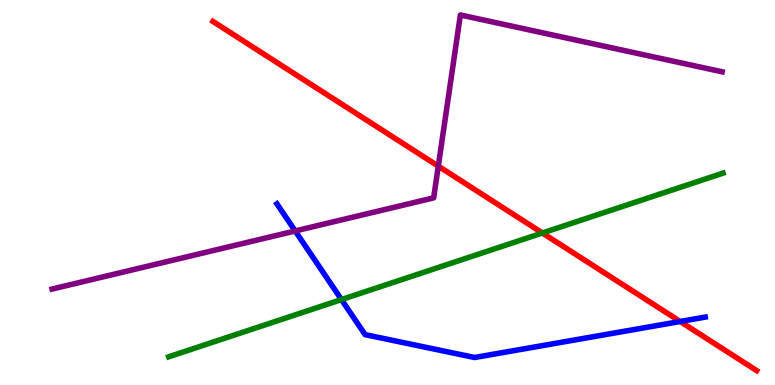[{'lines': ['blue', 'red'], 'intersections': [{'x': 8.78, 'y': 1.65}]}, {'lines': ['green', 'red'], 'intersections': [{'x': 7.0, 'y': 3.95}]}, {'lines': ['purple', 'red'], 'intersections': [{'x': 5.66, 'y': 5.68}]}, {'lines': ['blue', 'green'], 'intersections': [{'x': 4.41, 'y': 2.22}]}, {'lines': ['blue', 'purple'], 'intersections': [{'x': 3.81, 'y': 4.0}]}, {'lines': ['green', 'purple'], 'intersections': []}]